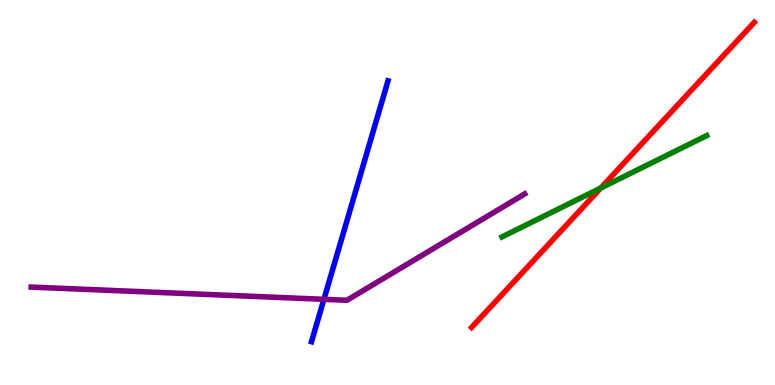[{'lines': ['blue', 'red'], 'intersections': []}, {'lines': ['green', 'red'], 'intersections': [{'x': 7.75, 'y': 5.12}]}, {'lines': ['purple', 'red'], 'intersections': []}, {'lines': ['blue', 'green'], 'intersections': []}, {'lines': ['blue', 'purple'], 'intersections': [{'x': 4.18, 'y': 2.23}]}, {'lines': ['green', 'purple'], 'intersections': []}]